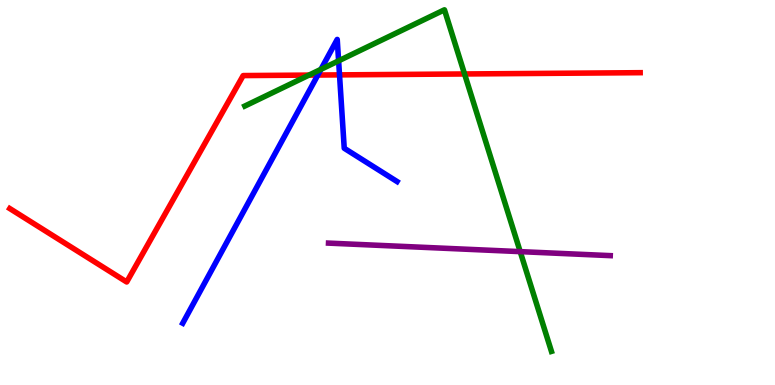[{'lines': ['blue', 'red'], 'intersections': [{'x': 4.1, 'y': 8.05}, {'x': 4.38, 'y': 8.06}]}, {'lines': ['green', 'red'], 'intersections': [{'x': 3.99, 'y': 8.05}, {'x': 5.99, 'y': 8.08}]}, {'lines': ['purple', 'red'], 'intersections': []}, {'lines': ['blue', 'green'], 'intersections': [{'x': 4.14, 'y': 8.2}, {'x': 4.37, 'y': 8.42}]}, {'lines': ['blue', 'purple'], 'intersections': []}, {'lines': ['green', 'purple'], 'intersections': [{'x': 6.71, 'y': 3.46}]}]